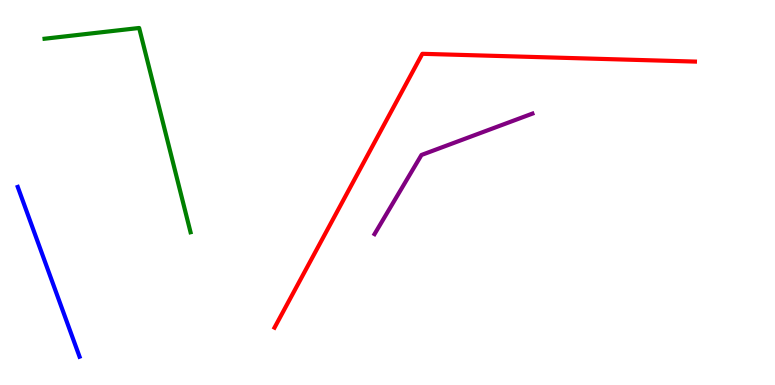[{'lines': ['blue', 'red'], 'intersections': []}, {'lines': ['green', 'red'], 'intersections': []}, {'lines': ['purple', 'red'], 'intersections': []}, {'lines': ['blue', 'green'], 'intersections': []}, {'lines': ['blue', 'purple'], 'intersections': []}, {'lines': ['green', 'purple'], 'intersections': []}]